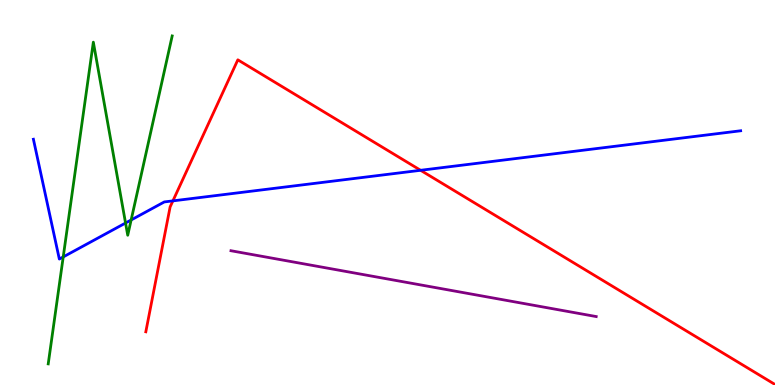[{'lines': ['blue', 'red'], 'intersections': [{'x': 2.23, 'y': 4.78}, {'x': 5.43, 'y': 5.58}]}, {'lines': ['green', 'red'], 'intersections': []}, {'lines': ['purple', 'red'], 'intersections': []}, {'lines': ['blue', 'green'], 'intersections': [{'x': 0.816, 'y': 3.33}, {'x': 1.62, 'y': 4.21}, {'x': 1.69, 'y': 4.29}]}, {'lines': ['blue', 'purple'], 'intersections': []}, {'lines': ['green', 'purple'], 'intersections': []}]